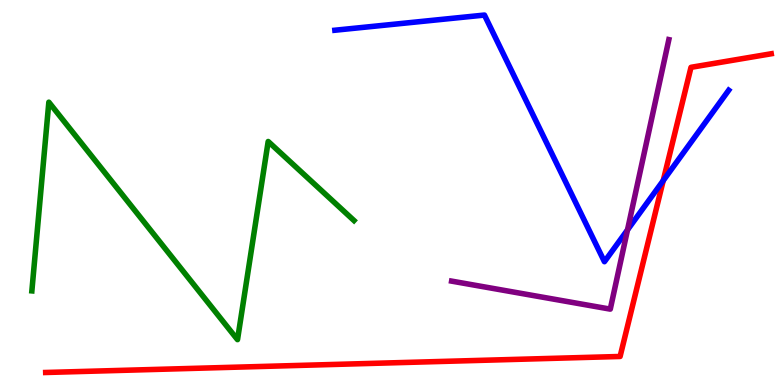[{'lines': ['blue', 'red'], 'intersections': [{'x': 8.56, 'y': 5.31}]}, {'lines': ['green', 'red'], 'intersections': []}, {'lines': ['purple', 'red'], 'intersections': []}, {'lines': ['blue', 'green'], 'intersections': []}, {'lines': ['blue', 'purple'], 'intersections': [{'x': 8.1, 'y': 4.03}]}, {'lines': ['green', 'purple'], 'intersections': []}]